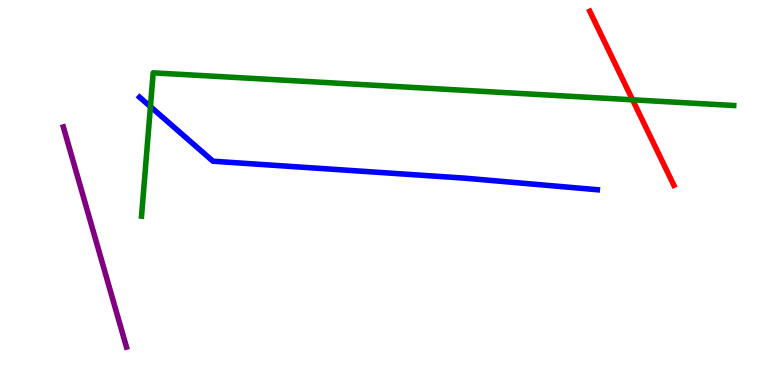[{'lines': ['blue', 'red'], 'intersections': []}, {'lines': ['green', 'red'], 'intersections': [{'x': 8.16, 'y': 7.41}]}, {'lines': ['purple', 'red'], 'intersections': []}, {'lines': ['blue', 'green'], 'intersections': [{'x': 1.94, 'y': 7.23}]}, {'lines': ['blue', 'purple'], 'intersections': []}, {'lines': ['green', 'purple'], 'intersections': []}]